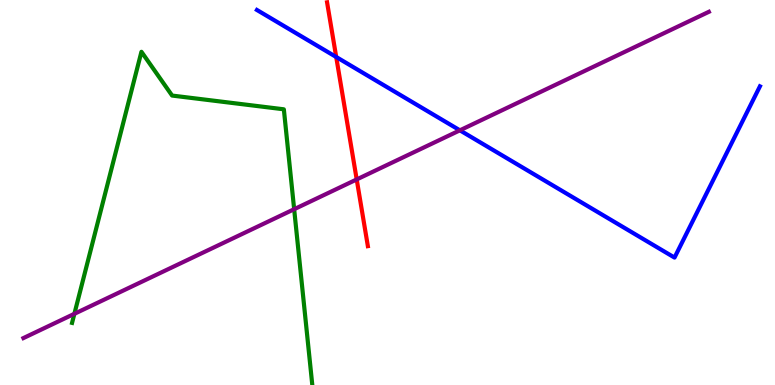[{'lines': ['blue', 'red'], 'intersections': [{'x': 4.34, 'y': 8.52}]}, {'lines': ['green', 'red'], 'intersections': []}, {'lines': ['purple', 'red'], 'intersections': [{'x': 4.6, 'y': 5.34}]}, {'lines': ['blue', 'green'], 'intersections': []}, {'lines': ['blue', 'purple'], 'intersections': [{'x': 5.93, 'y': 6.61}]}, {'lines': ['green', 'purple'], 'intersections': [{'x': 0.96, 'y': 1.85}, {'x': 3.8, 'y': 4.57}]}]